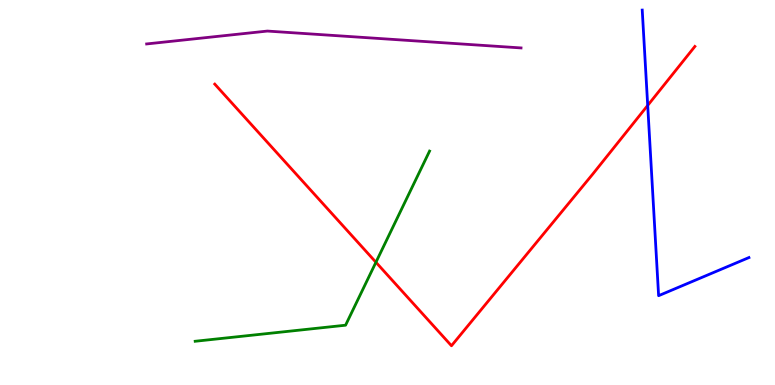[{'lines': ['blue', 'red'], 'intersections': [{'x': 8.36, 'y': 7.26}]}, {'lines': ['green', 'red'], 'intersections': [{'x': 4.85, 'y': 3.19}]}, {'lines': ['purple', 'red'], 'intersections': []}, {'lines': ['blue', 'green'], 'intersections': []}, {'lines': ['blue', 'purple'], 'intersections': []}, {'lines': ['green', 'purple'], 'intersections': []}]